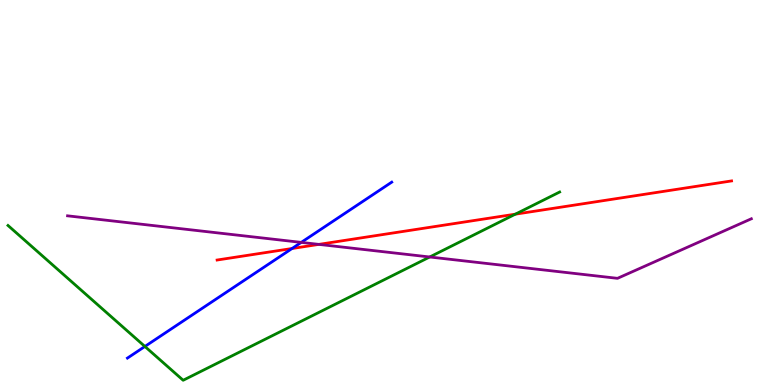[{'lines': ['blue', 'red'], 'intersections': [{'x': 3.77, 'y': 3.55}]}, {'lines': ['green', 'red'], 'intersections': [{'x': 6.65, 'y': 4.44}]}, {'lines': ['purple', 'red'], 'intersections': [{'x': 4.11, 'y': 3.65}]}, {'lines': ['blue', 'green'], 'intersections': [{'x': 1.87, 'y': 1.0}]}, {'lines': ['blue', 'purple'], 'intersections': [{'x': 3.89, 'y': 3.7}]}, {'lines': ['green', 'purple'], 'intersections': [{'x': 5.54, 'y': 3.32}]}]